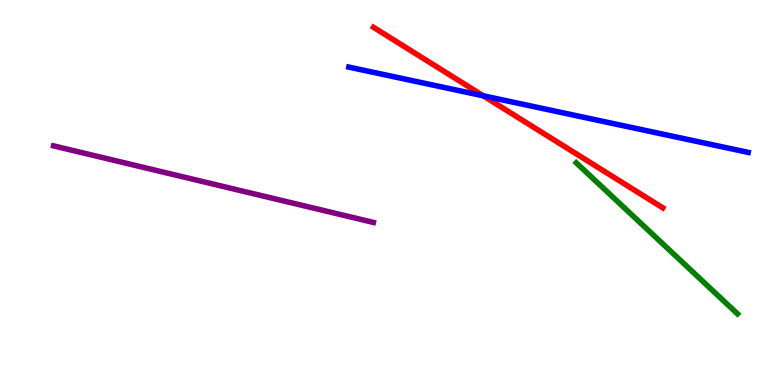[{'lines': ['blue', 'red'], 'intersections': [{'x': 6.24, 'y': 7.51}]}, {'lines': ['green', 'red'], 'intersections': []}, {'lines': ['purple', 'red'], 'intersections': []}, {'lines': ['blue', 'green'], 'intersections': []}, {'lines': ['blue', 'purple'], 'intersections': []}, {'lines': ['green', 'purple'], 'intersections': []}]